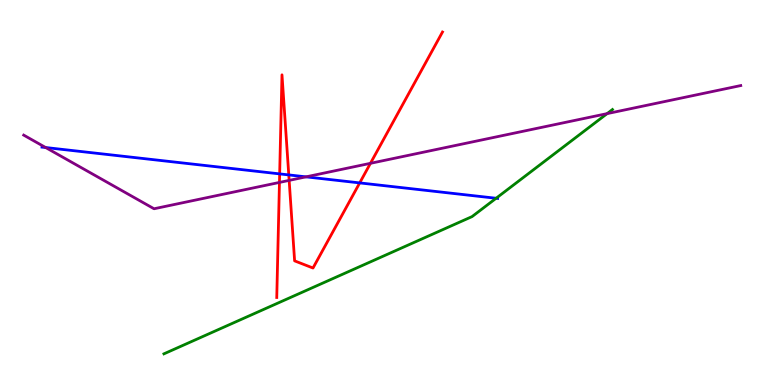[{'lines': ['blue', 'red'], 'intersections': [{'x': 3.61, 'y': 5.48}, {'x': 3.73, 'y': 5.46}, {'x': 4.64, 'y': 5.25}]}, {'lines': ['green', 'red'], 'intersections': []}, {'lines': ['purple', 'red'], 'intersections': [{'x': 3.61, 'y': 5.26}, {'x': 3.73, 'y': 5.31}, {'x': 4.78, 'y': 5.76}]}, {'lines': ['blue', 'green'], 'intersections': [{'x': 6.4, 'y': 4.85}]}, {'lines': ['blue', 'purple'], 'intersections': [{'x': 0.589, 'y': 6.17}, {'x': 3.95, 'y': 5.41}]}, {'lines': ['green', 'purple'], 'intersections': [{'x': 7.83, 'y': 7.05}]}]